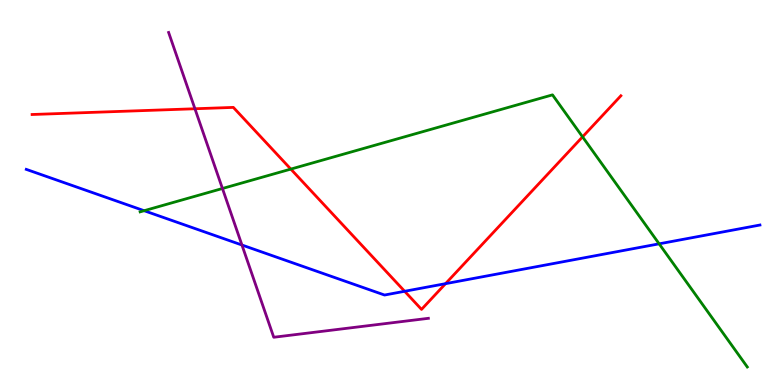[{'lines': ['blue', 'red'], 'intersections': [{'x': 5.22, 'y': 2.43}, {'x': 5.75, 'y': 2.63}]}, {'lines': ['green', 'red'], 'intersections': [{'x': 3.75, 'y': 5.61}, {'x': 7.52, 'y': 6.45}]}, {'lines': ['purple', 'red'], 'intersections': [{'x': 2.52, 'y': 7.18}]}, {'lines': ['blue', 'green'], 'intersections': [{'x': 1.86, 'y': 4.53}, {'x': 8.51, 'y': 3.67}]}, {'lines': ['blue', 'purple'], 'intersections': [{'x': 3.12, 'y': 3.64}]}, {'lines': ['green', 'purple'], 'intersections': [{'x': 2.87, 'y': 5.1}]}]